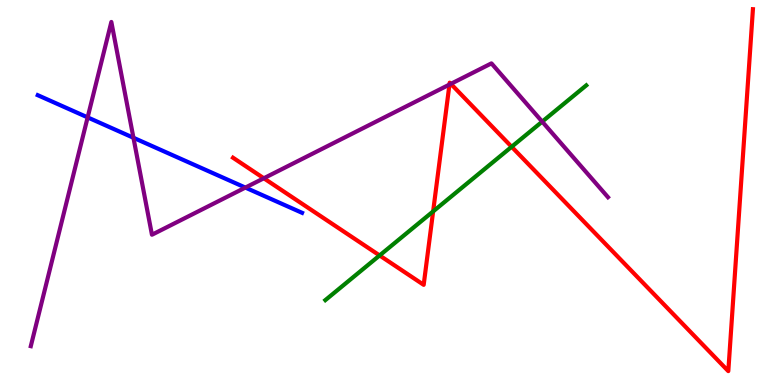[{'lines': ['blue', 'red'], 'intersections': []}, {'lines': ['green', 'red'], 'intersections': [{'x': 4.9, 'y': 3.36}, {'x': 5.59, 'y': 4.51}, {'x': 6.6, 'y': 6.19}]}, {'lines': ['purple', 'red'], 'intersections': [{'x': 3.4, 'y': 5.37}, {'x': 5.8, 'y': 7.8}, {'x': 5.82, 'y': 7.82}]}, {'lines': ['blue', 'green'], 'intersections': []}, {'lines': ['blue', 'purple'], 'intersections': [{'x': 1.13, 'y': 6.95}, {'x': 1.72, 'y': 6.42}, {'x': 3.17, 'y': 5.13}]}, {'lines': ['green', 'purple'], 'intersections': [{'x': 7.0, 'y': 6.84}]}]